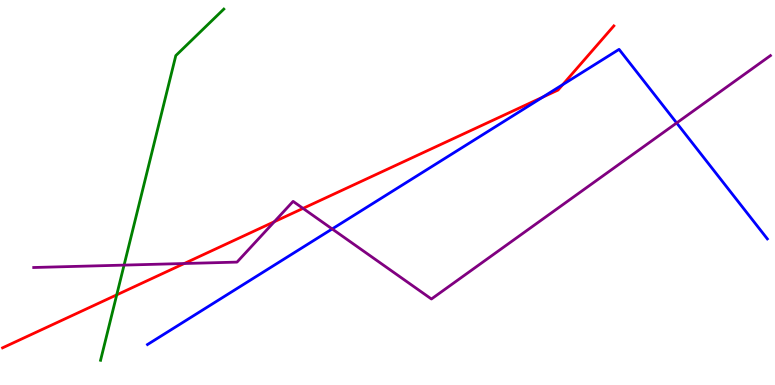[{'lines': ['blue', 'red'], 'intersections': [{'x': 7.0, 'y': 7.48}, {'x': 7.26, 'y': 7.8}]}, {'lines': ['green', 'red'], 'intersections': [{'x': 1.51, 'y': 2.34}]}, {'lines': ['purple', 'red'], 'intersections': [{'x': 2.38, 'y': 3.16}, {'x': 3.54, 'y': 4.24}, {'x': 3.91, 'y': 4.59}]}, {'lines': ['blue', 'green'], 'intersections': []}, {'lines': ['blue', 'purple'], 'intersections': [{'x': 4.29, 'y': 4.05}, {'x': 8.73, 'y': 6.81}]}, {'lines': ['green', 'purple'], 'intersections': [{'x': 1.6, 'y': 3.11}]}]